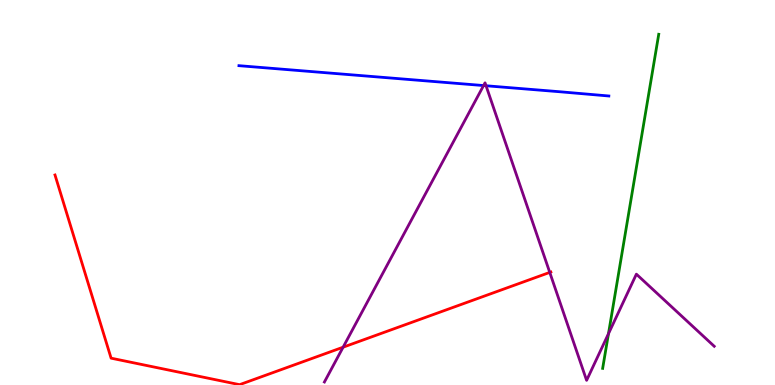[{'lines': ['blue', 'red'], 'intersections': []}, {'lines': ['green', 'red'], 'intersections': []}, {'lines': ['purple', 'red'], 'intersections': [{'x': 4.43, 'y': 0.982}, {'x': 7.09, 'y': 2.92}]}, {'lines': ['blue', 'green'], 'intersections': []}, {'lines': ['blue', 'purple'], 'intersections': [{'x': 6.24, 'y': 7.78}, {'x': 6.27, 'y': 7.77}]}, {'lines': ['green', 'purple'], 'intersections': [{'x': 7.85, 'y': 1.33}]}]